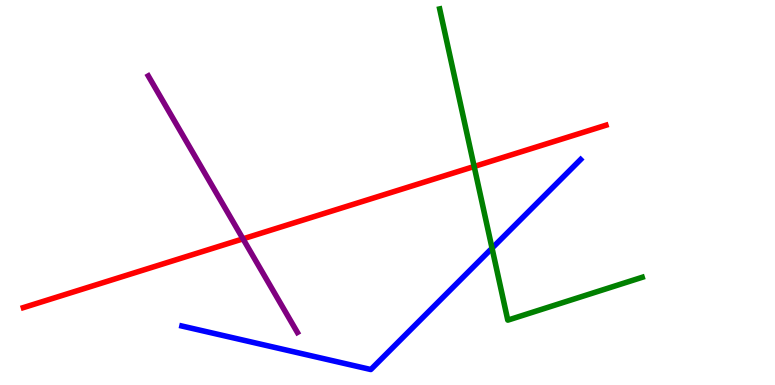[{'lines': ['blue', 'red'], 'intersections': []}, {'lines': ['green', 'red'], 'intersections': [{'x': 6.12, 'y': 5.68}]}, {'lines': ['purple', 'red'], 'intersections': [{'x': 3.14, 'y': 3.8}]}, {'lines': ['blue', 'green'], 'intersections': [{'x': 6.35, 'y': 3.55}]}, {'lines': ['blue', 'purple'], 'intersections': []}, {'lines': ['green', 'purple'], 'intersections': []}]